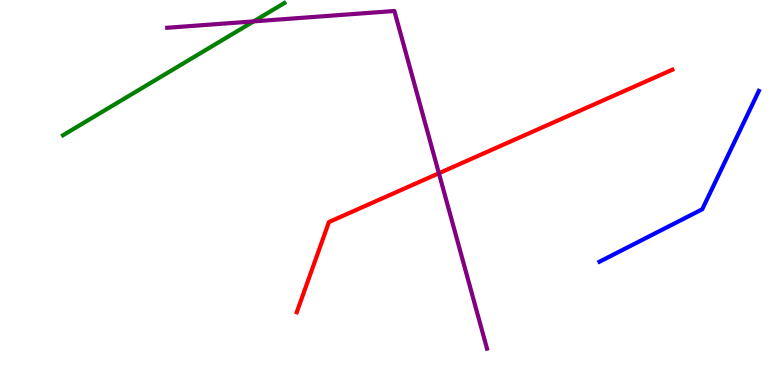[{'lines': ['blue', 'red'], 'intersections': []}, {'lines': ['green', 'red'], 'intersections': []}, {'lines': ['purple', 'red'], 'intersections': [{'x': 5.66, 'y': 5.5}]}, {'lines': ['blue', 'green'], 'intersections': []}, {'lines': ['blue', 'purple'], 'intersections': []}, {'lines': ['green', 'purple'], 'intersections': [{'x': 3.27, 'y': 9.44}]}]